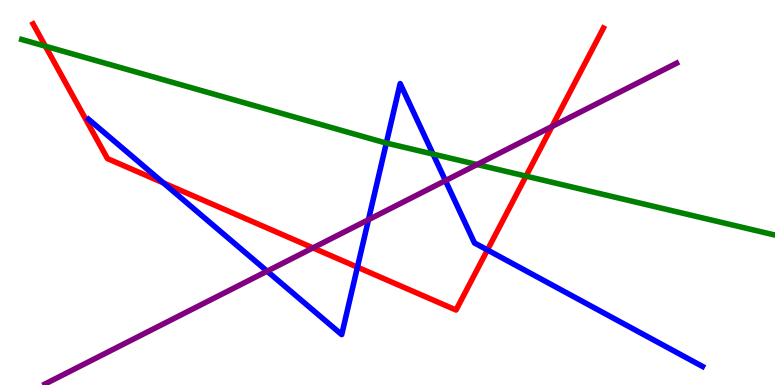[{'lines': ['blue', 'red'], 'intersections': [{'x': 2.11, 'y': 5.25}, {'x': 4.61, 'y': 3.06}, {'x': 6.29, 'y': 3.51}]}, {'lines': ['green', 'red'], 'intersections': [{'x': 0.586, 'y': 8.8}, {'x': 6.79, 'y': 5.43}]}, {'lines': ['purple', 'red'], 'intersections': [{'x': 4.04, 'y': 3.56}, {'x': 7.12, 'y': 6.71}]}, {'lines': ['blue', 'green'], 'intersections': [{'x': 4.98, 'y': 6.28}, {'x': 5.59, 'y': 6.0}]}, {'lines': ['blue', 'purple'], 'intersections': [{'x': 3.45, 'y': 2.96}, {'x': 4.75, 'y': 4.29}, {'x': 5.75, 'y': 5.31}]}, {'lines': ['green', 'purple'], 'intersections': [{'x': 6.16, 'y': 5.73}]}]